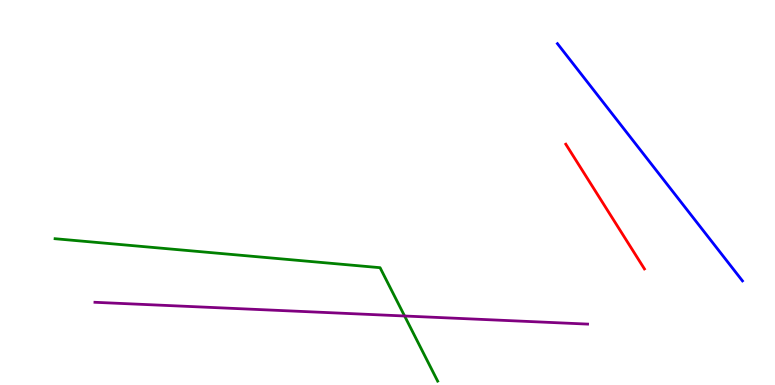[{'lines': ['blue', 'red'], 'intersections': []}, {'lines': ['green', 'red'], 'intersections': []}, {'lines': ['purple', 'red'], 'intersections': []}, {'lines': ['blue', 'green'], 'intersections': []}, {'lines': ['blue', 'purple'], 'intersections': []}, {'lines': ['green', 'purple'], 'intersections': [{'x': 5.22, 'y': 1.79}]}]